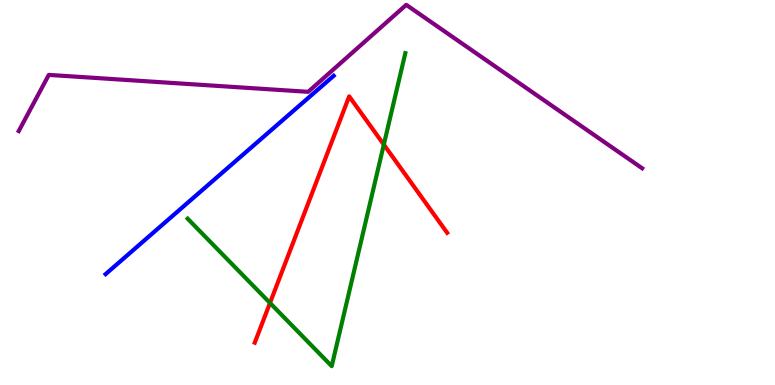[{'lines': ['blue', 'red'], 'intersections': []}, {'lines': ['green', 'red'], 'intersections': [{'x': 3.48, 'y': 2.13}, {'x': 4.95, 'y': 6.24}]}, {'lines': ['purple', 'red'], 'intersections': []}, {'lines': ['blue', 'green'], 'intersections': []}, {'lines': ['blue', 'purple'], 'intersections': []}, {'lines': ['green', 'purple'], 'intersections': []}]